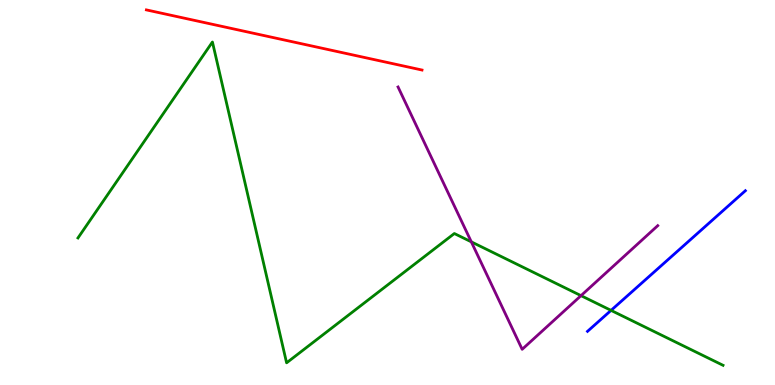[{'lines': ['blue', 'red'], 'intersections': []}, {'lines': ['green', 'red'], 'intersections': []}, {'lines': ['purple', 'red'], 'intersections': []}, {'lines': ['blue', 'green'], 'intersections': [{'x': 7.88, 'y': 1.94}]}, {'lines': ['blue', 'purple'], 'intersections': []}, {'lines': ['green', 'purple'], 'intersections': [{'x': 6.08, 'y': 3.72}, {'x': 7.5, 'y': 2.32}]}]